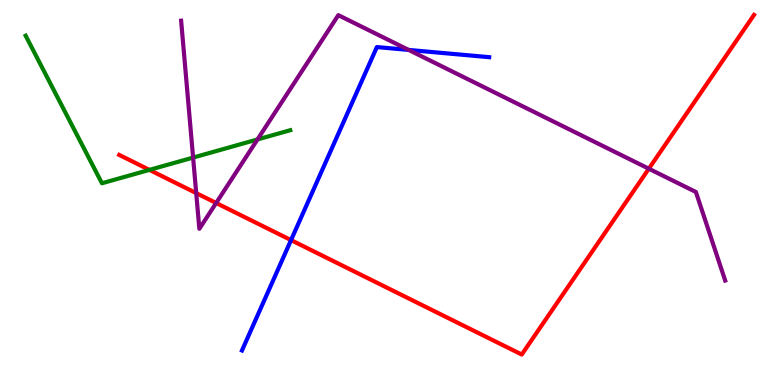[{'lines': ['blue', 'red'], 'intersections': [{'x': 3.76, 'y': 3.76}]}, {'lines': ['green', 'red'], 'intersections': [{'x': 1.93, 'y': 5.59}]}, {'lines': ['purple', 'red'], 'intersections': [{'x': 2.53, 'y': 4.98}, {'x': 2.79, 'y': 4.73}, {'x': 8.37, 'y': 5.62}]}, {'lines': ['blue', 'green'], 'intersections': []}, {'lines': ['blue', 'purple'], 'intersections': [{'x': 5.27, 'y': 8.7}]}, {'lines': ['green', 'purple'], 'intersections': [{'x': 2.49, 'y': 5.91}, {'x': 3.32, 'y': 6.38}]}]